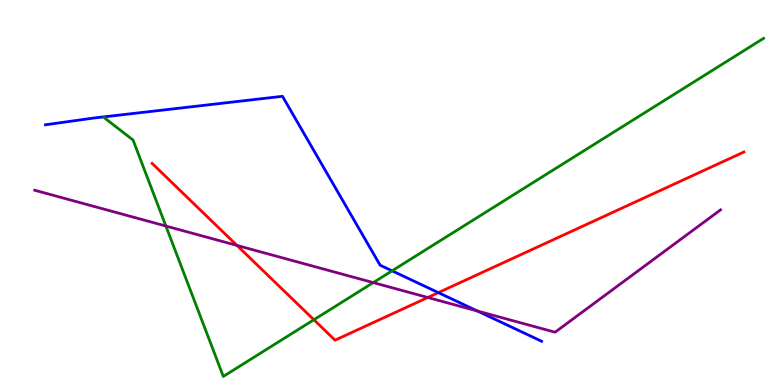[{'lines': ['blue', 'red'], 'intersections': [{'x': 5.66, 'y': 2.4}]}, {'lines': ['green', 'red'], 'intersections': [{'x': 4.05, 'y': 1.69}]}, {'lines': ['purple', 'red'], 'intersections': [{'x': 3.06, 'y': 3.63}, {'x': 5.52, 'y': 2.27}]}, {'lines': ['blue', 'green'], 'intersections': [{'x': 5.06, 'y': 2.97}]}, {'lines': ['blue', 'purple'], 'intersections': [{'x': 6.16, 'y': 1.92}]}, {'lines': ['green', 'purple'], 'intersections': [{'x': 2.14, 'y': 4.13}, {'x': 4.82, 'y': 2.66}]}]